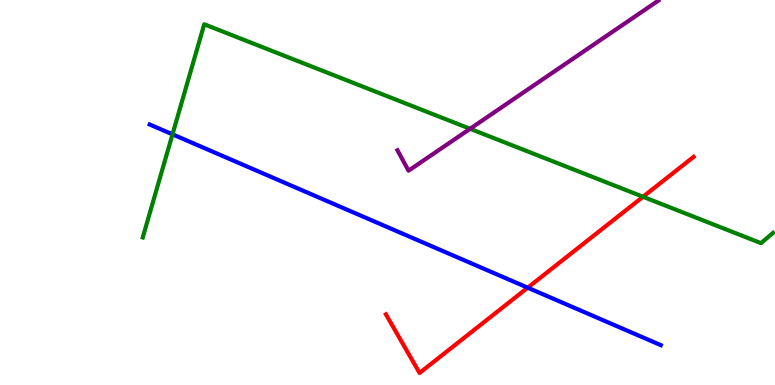[{'lines': ['blue', 'red'], 'intersections': [{'x': 6.81, 'y': 2.53}]}, {'lines': ['green', 'red'], 'intersections': [{'x': 8.3, 'y': 4.89}]}, {'lines': ['purple', 'red'], 'intersections': []}, {'lines': ['blue', 'green'], 'intersections': [{'x': 2.23, 'y': 6.51}]}, {'lines': ['blue', 'purple'], 'intersections': []}, {'lines': ['green', 'purple'], 'intersections': [{'x': 6.07, 'y': 6.65}]}]